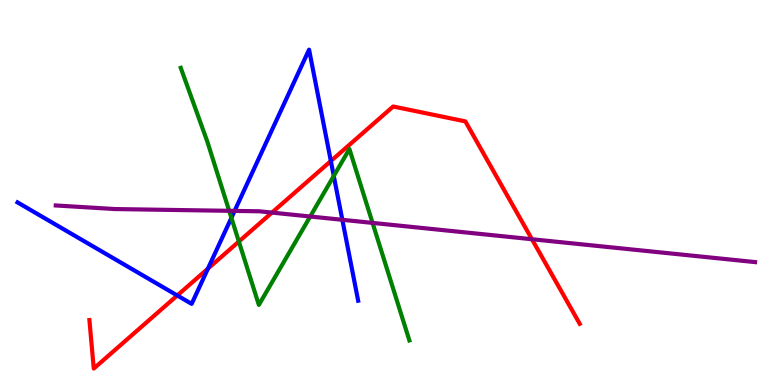[{'lines': ['blue', 'red'], 'intersections': [{'x': 2.29, 'y': 2.33}, {'x': 2.68, 'y': 3.02}, {'x': 4.27, 'y': 5.82}]}, {'lines': ['green', 'red'], 'intersections': [{'x': 3.08, 'y': 3.73}]}, {'lines': ['purple', 'red'], 'intersections': [{'x': 3.51, 'y': 4.48}, {'x': 6.86, 'y': 3.79}]}, {'lines': ['blue', 'green'], 'intersections': [{'x': 2.99, 'y': 4.34}, {'x': 4.31, 'y': 5.43}]}, {'lines': ['blue', 'purple'], 'intersections': [{'x': 3.03, 'y': 4.52}, {'x': 4.42, 'y': 4.29}]}, {'lines': ['green', 'purple'], 'intersections': [{'x': 2.96, 'y': 4.52}, {'x': 4.0, 'y': 4.38}, {'x': 4.81, 'y': 4.21}]}]